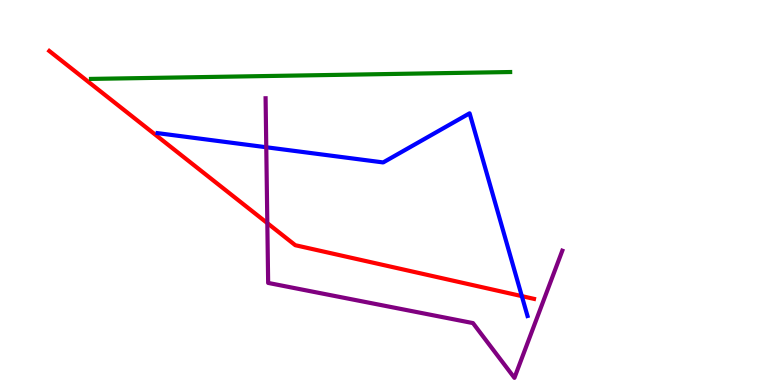[{'lines': ['blue', 'red'], 'intersections': [{'x': 6.73, 'y': 2.31}]}, {'lines': ['green', 'red'], 'intersections': []}, {'lines': ['purple', 'red'], 'intersections': [{'x': 3.45, 'y': 4.2}]}, {'lines': ['blue', 'green'], 'intersections': []}, {'lines': ['blue', 'purple'], 'intersections': [{'x': 3.44, 'y': 6.18}]}, {'lines': ['green', 'purple'], 'intersections': []}]